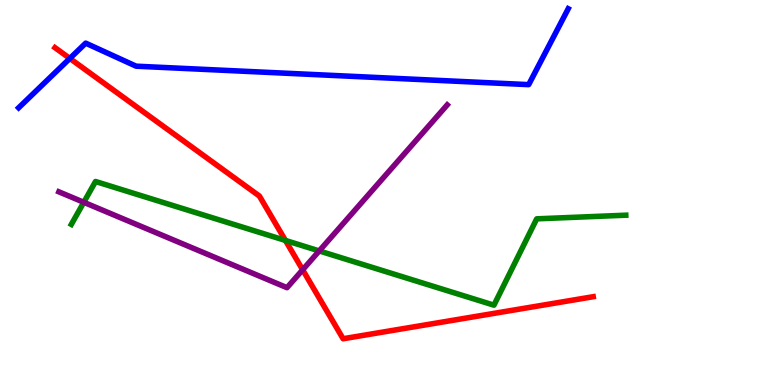[{'lines': ['blue', 'red'], 'intersections': [{'x': 0.901, 'y': 8.48}]}, {'lines': ['green', 'red'], 'intersections': [{'x': 3.68, 'y': 3.75}]}, {'lines': ['purple', 'red'], 'intersections': [{'x': 3.91, 'y': 2.99}]}, {'lines': ['blue', 'green'], 'intersections': []}, {'lines': ['blue', 'purple'], 'intersections': []}, {'lines': ['green', 'purple'], 'intersections': [{'x': 1.08, 'y': 4.75}, {'x': 4.12, 'y': 3.48}]}]